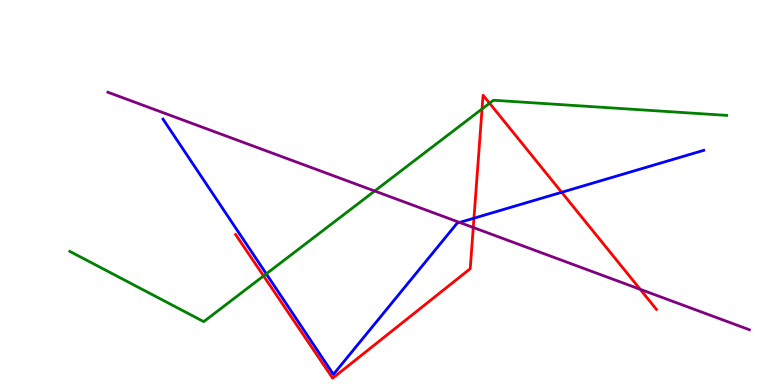[{'lines': ['blue', 'red'], 'intersections': [{'x': 6.12, 'y': 4.33}, {'x': 7.25, 'y': 5.01}]}, {'lines': ['green', 'red'], 'intersections': [{'x': 3.4, 'y': 2.83}, {'x': 6.22, 'y': 7.17}, {'x': 6.32, 'y': 7.32}]}, {'lines': ['purple', 'red'], 'intersections': [{'x': 6.11, 'y': 4.09}, {'x': 8.26, 'y': 2.49}]}, {'lines': ['blue', 'green'], 'intersections': [{'x': 3.44, 'y': 2.89}]}, {'lines': ['blue', 'purple'], 'intersections': [{'x': 5.93, 'y': 4.22}]}, {'lines': ['green', 'purple'], 'intersections': [{'x': 4.83, 'y': 5.04}]}]